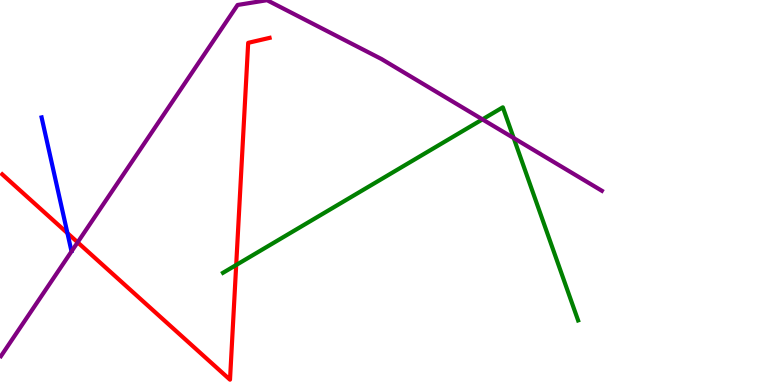[{'lines': ['blue', 'red'], 'intersections': [{'x': 0.87, 'y': 3.94}]}, {'lines': ['green', 'red'], 'intersections': [{'x': 3.05, 'y': 3.12}]}, {'lines': ['purple', 'red'], 'intersections': [{'x': 1.0, 'y': 3.71}]}, {'lines': ['blue', 'green'], 'intersections': []}, {'lines': ['blue', 'purple'], 'intersections': []}, {'lines': ['green', 'purple'], 'intersections': [{'x': 6.23, 'y': 6.9}, {'x': 6.63, 'y': 6.41}]}]